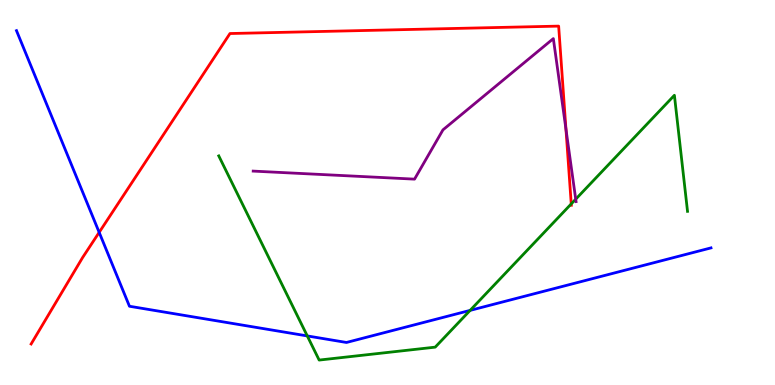[{'lines': ['blue', 'red'], 'intersections': [{'x': 1.28, 'y': 3.96}]}, {'lines': ['green', 'red'], 'intersections': [{'x': 7.37, 'y': 4.7}]}, {'lines': ['purple', 'red'], 'intersections': [{'x': 7.3, 'y': 6.65}]}, {'lines': ['blue', 'green'], 'intersections': [{'x': 3.97, 'y': 1.27}, {'x': 6.07, 'y': 1.94}]}, {'lines': ['blue', 'purple'], 'intersections': []}, {'lines': ['green', 'purple'], 'intersections': [{'x': 7.43, 'y': 4.83}]}]